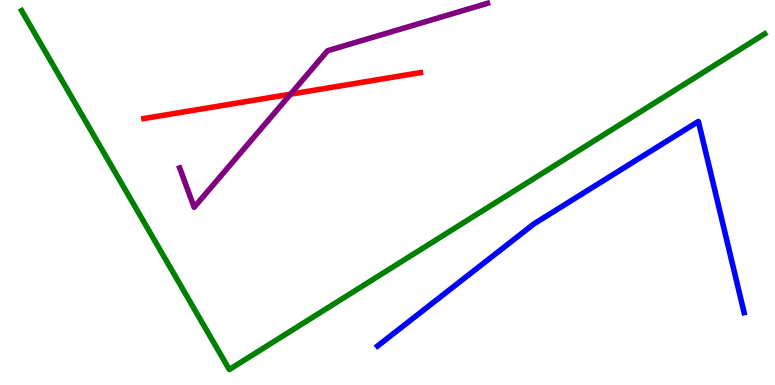[{'lines': ['blue', 'red'], 'intersections': []}, {'lines': ['green', 'red'], 'intersections': []}, {'lines': ['purple', 'red'], 'intersections': [{'x': 3.75, 'y': 7.55}]}, {'lines': ['blue', 'green'], 'intersections': []}, {'lines': ['blue', 'purple'], 'intersections': []}, {'lines': ['green', 'purple'], 'intersections': []}]